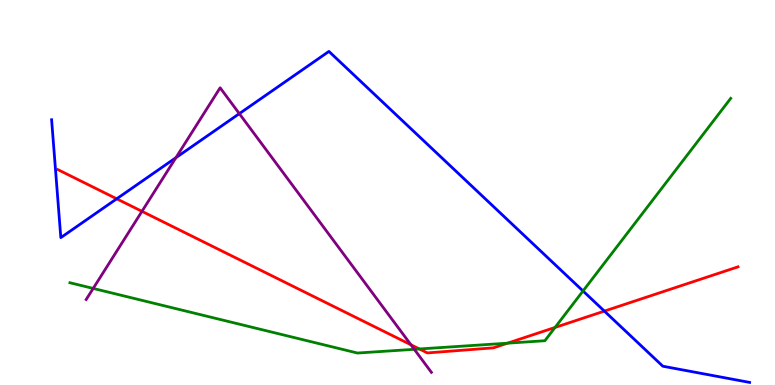[{'lines': ['blue', 'red'], 'intersections': [{'x': 1.51, 'y': 4.84}, {'x': 7.8, 'y': 1.92}]}, {'lines': ['green', 'red'], 'intersections': [{'x': 5.41, 'y': 0.936}, {'x': 6.55, 'y': 1.09}, {'x': 7.16, 'y': 1.49}]}, {'lines': ['purple', 'red'], 'intersections': [{'x': 1.83, 'y': 4.51}, {'x': 5.3, 'y': 1.05}]}, {'lines': ['blue', 'green'], 'intersections': [{'x': 7.52, 'y': 2.44}]}, {'lines': ['blue', 'purple'], 'intersections': [{'x': 2.27, 'y': 5.9}, {'x': 3.09, 'y': 7.05}]}, {'lines': ['green', 'purple'], 'intersections': [{'x': 1.2, 'y': 2.51}, {'x': 5.35, 'y': 0.927}]}]